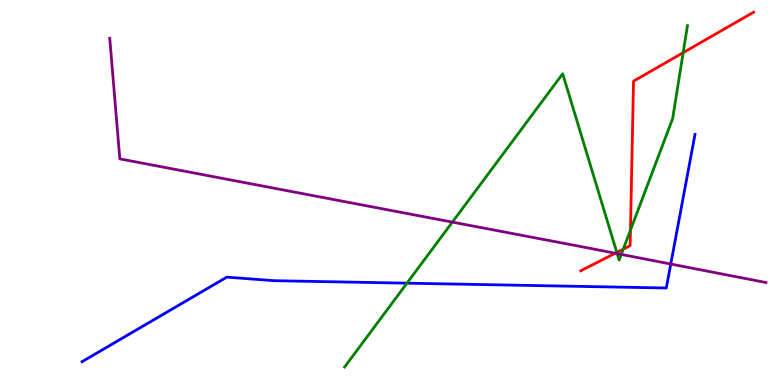[{'lines': ['blue', 'red'], 'intersections': []}, {'lines': ['green', 'red'], 'intersections': [{'x': 7.96, 'y': 3.44}, {'x': 8.04, 'y': 3.53}, {'x': 8.13, 'y': 4.02}, {'x': 8.81, 'y': 8.63}]}, {'lines': ['purple', 'red'], 'intersections': [{'x': 7.94, 'y': 3.42}]}, {'lines': ['blue', 'green'], 'intersections': [{'x': 5.25, 'y': 2.65}]}, {'lines': ['blue', 'purple'], 'intersections': [{'x': 8.66, 'y': 3.14}]}, {'lines': ['green', 'purple'], 'intersections': [{'x': 5.84, 'y': 4.23}, {'x': 7.96, 'y': 3.41}, {'x': 8.02, 'y': 3.39}]}]